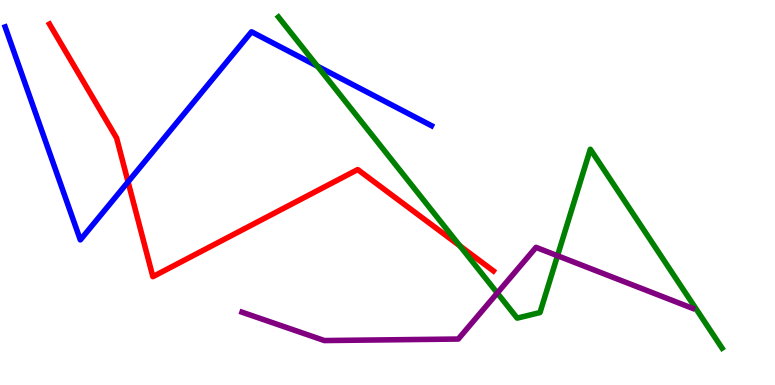[{'lines': ['blue', 'red'], 'intersections': [{'x': 1.65, 'y': 5.28}]}, {'lines': ['green', 'red'], 'intersections': [{'x': 5.93, 'y': 3.61}]}, {'lines': ['purple', 'red'], 'intersections': []}, {'lines': ['blue', 'green'], 'intersections': [{'x': 4.1, 'y': 8.28}]}, {'lines': ['blue', 'purple'], 'intersections': []}, {'lines': ['green', 'purple'], 'intersections': [{'x': 6.42, 'y': 2.39}, {'x': 7.19, 'y': 3.36}]}]